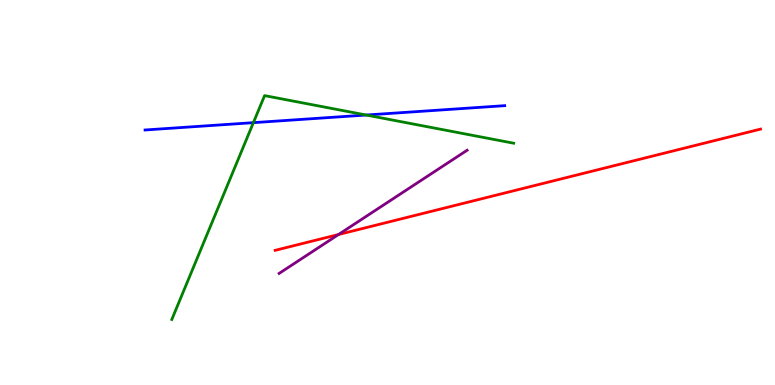[{'lines': ['blue', 'red'], 'intersections': []}, {'lines': ['green', 'red'], 'intersections': []}, {'lines': ['purple', 'red'], 'intersections': [{'x': 4.37, 'y': 3.91}]}, {'lines': ['blue', 'green'], 'intersections': [{'x': 3.27, 'y': 6.81}, {'x': 4.72, 'y': 7.01}]}, {'lines': ['blue', 'purple'], 'intersections': []}, {'lines': ['green', 'purple'], 'intersections': []}]